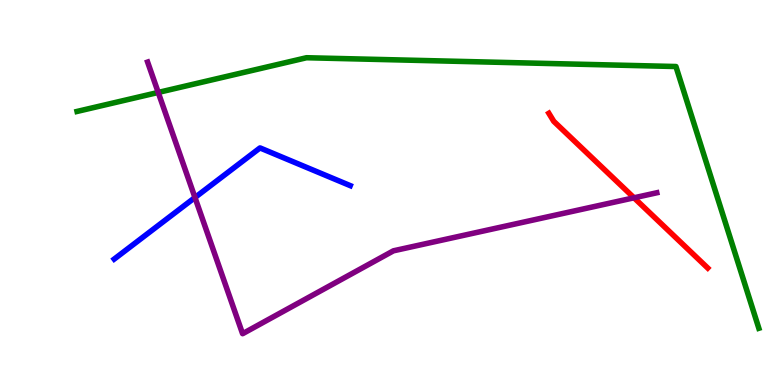[{'lines': ['blue', 'red'], 'intersections': []}, {'lines': ['green', 'red'], 'intersections': []}, {'lines': ['purple', 'red'], 'intersections': [{'x': 8.18, 'y': 4.86}]}, {'lines': ['blue', 'green'], 'intersections': []}, {'lines': ['blue', 'purple'], 'intersections': [{'x': 2.52, 'y': 4.87}]}, {'lines': ['green', 'purple'], 'intersections': [{'x': 2.04, 'y': 7.6}]}]